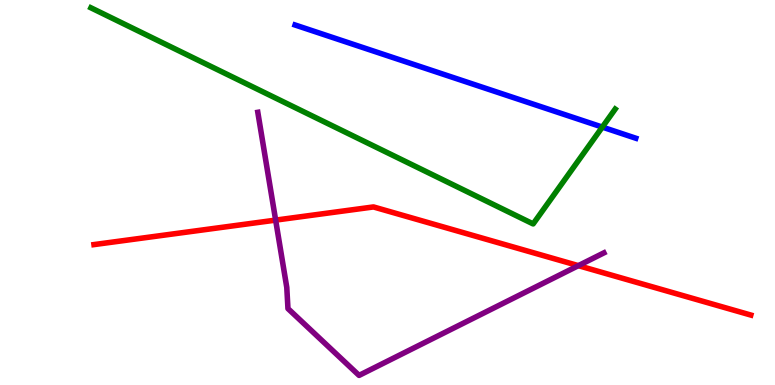[{'lines': ['blue', 'red'], 'intersections': []}, {'lines': ['green', 'red'], 'intersections': []}, {'lines': ['purple', 'red'], 'intersections': [{'x': 3.56, 'y': 4.28}, {'x': 7.46, 'y': 3.1}]}, {'lines': ['blue', 'green'], 'intersections': [{'x': 7.77, 'y': 6.7}]}, {'lines': ['blue', 'purple'], 'intersections': []}, {'lines': ['green', 'purple'], 'intersections': []}]